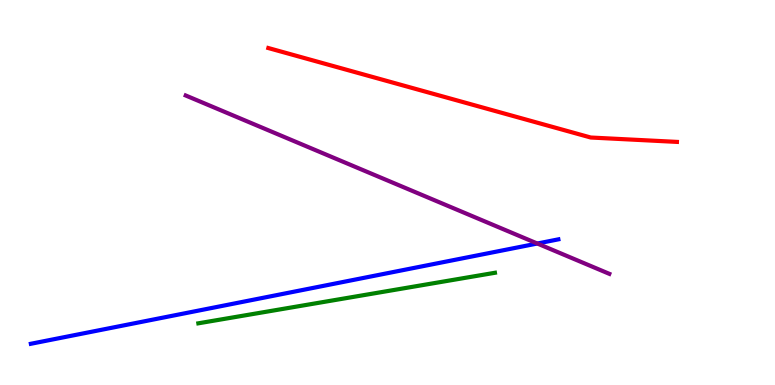[{'lines': ['blue', 'red'], 'intersections': []}, {'lines': ['green', 'red'], 'intersections': []}, {'lines': ['purple', 'red'], 'intersections': []}, {'lines': ['blue', 'green'], 'intersections': []}, {'lines': ['blue', 'purple'], 'intersections': [{'x': 6.93, 'y': 3.67}]}, {'lines': ['green', 'purple'], 'intersections': []}]